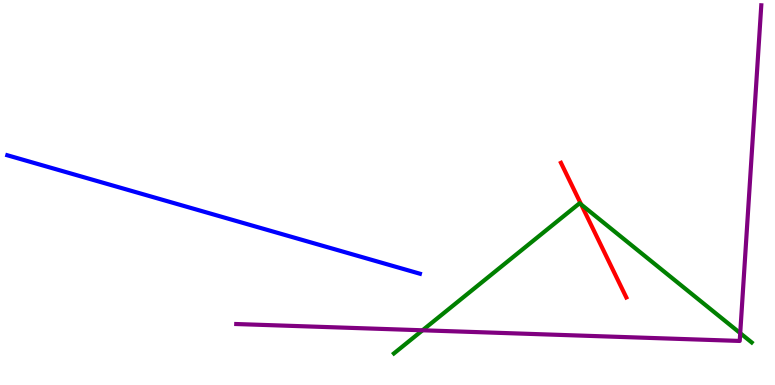[{'lines': ['blue', 'red'], 'intersections': []}, {'lines': ['green', 'red'], 'intersections': [{'x': 7.5, 'y': 4.69}]}, {'lines': ['purple', 'red'], 'intersections': []}, {'lines': ['blue', 'green'], 'intersections': []}, {'lines': ['blue', 'purple'], 'intersections': []}, {'lines': ['green', 'purple'], 'intersections': [{'x': 5.45, 'y': 1.42}, {'x': 9.55, 'y': 1.35}]}]